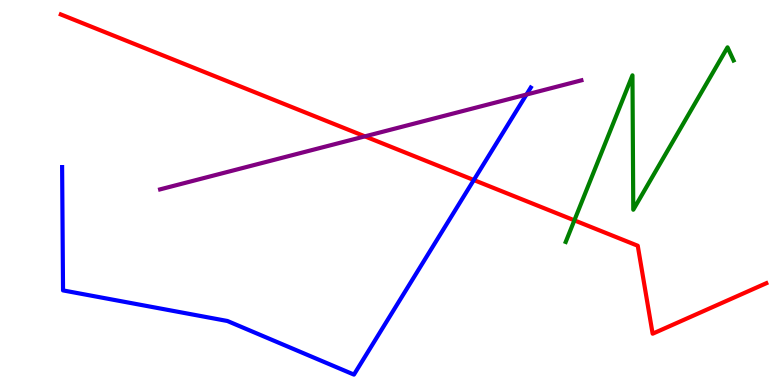[{'lines': ['blue', 'red'], 'intersections': [{'x': 6.11, 'y': 5.32}]}, {'lines': ['green', 'red'], 'intersections': [{'x': 7.41, 'y': 4.28}]}, {'lines': ['purple', 'red'], 'intersections': [{'x': 4.71, 'y': 6.46}]}, {'lines': ['blue', 'green'], 'intersections': []}, {'lines': ['blue', 'purple'], 'intersections': [{'x': 6.79, 'y': 7.54}]}, {'lines': ['green', 'purple'], 'intersections': []}]